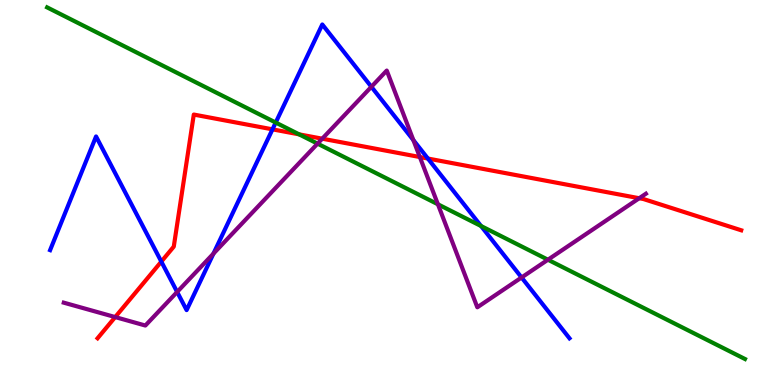[{'lines': ['blue', 'red'], 'intersections': [{'x': 2.08, 'y': 3.21}, {'x': 3.52, 'y': 6.64}, {'x': 5.52, 'y': 5.88}]}, {'lines': ['green', 'red'], 'intersections': [{'x': 3.86, 'y': 6.51}]}, {'lines': ['purple', 'red'], 'intersections': [{'x': 1.49, 'y': 1.76}, {'x': 4.16, 'y': 6.4}, {'x': 5.42, 'y': 5.92}, {'x': 8.25, 'y': 4.85}]}, {'lines': ['blue', 'green'], 'intersections': [{'x': 3.56, 'y': 6.82}, {'x': 6.21, 'y': 4.13}]}, {'lines': ['blue', 'purple'], 'intersections': [{'x': 2.29, 'y': 2.42}, {'x': 2.75, 'y': 3.41}, {'x': 4.79, 'y': 7.75}, {'x': 5.33, 'y': 6.36}, {'x': 6.73, 'y': 2.79}]}, {'lines': ['green', 'purple'], 'intersections': [{'x': 4.1, 'y': 6.27}, {'x': 5.65, 'y': 4.69}, {'x': 7.07, 'y': 3.25}]}]